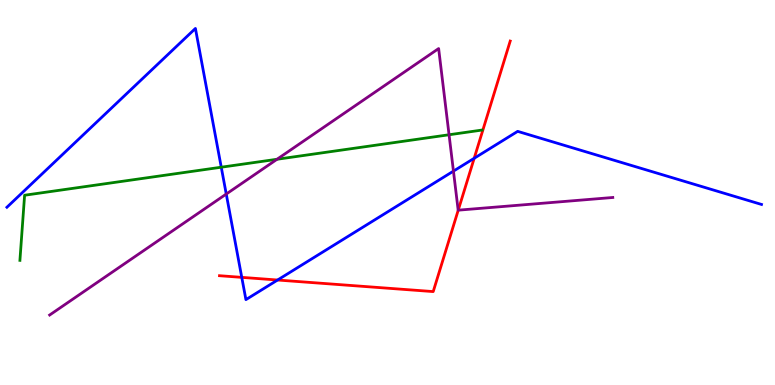[{'lines': ['blue', 'red'], 'intersections': [{'x': 3.12, 'y': 2.8}, {'x': 3.58, 'y': 2.73}, {'x': 6.12, 'y': 5.89}]}, {'lines': ['green', 'red'], 'intersections': []}, {'lines': ['purple', 'red'], 'intersections': [{'x': 5.91, 'y': 4.54}]}, {'lines': ['blue', 'green'], 'intersections': [{'x': 2.85, 'y': 5.66}]}, {'lines': ['blue', 'purple'], 'intersections': [{'x': 2.92, 'y': 4.96}, {'x': 5.85, 'y': 5.56}]}, {'lines': ['green', 'purple'], 'intersections': [{'x': 3.57, 'y': 5.86}, {'x': 5.79, 'y': 6.5}]}]